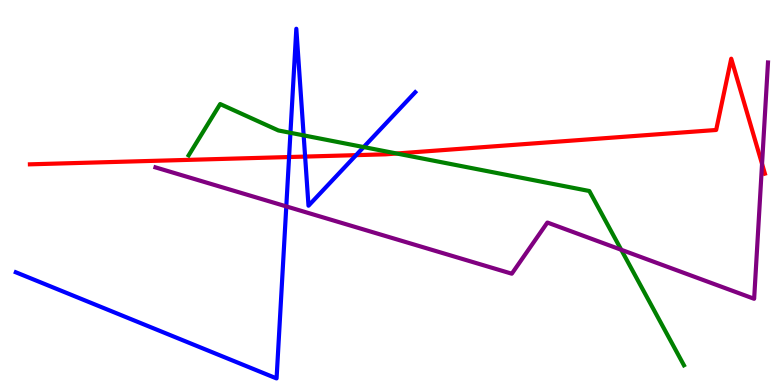[{'lines': ['blue', 'red'], 'intersections': [{'x': 3.73, 'y': 5.92}, {'x': 3.94, 'y': 5.93}, {'x': 4.59, 'y': 5.97}]}, {'lines': ['green', 'red'], 'intersections': [{'x': 5.12, 'y': 6.01}]}, {'lines': ['purple', 'red'], 'intersections': [{'x': 9.83, 'y': 5.74}]}, {'lines': ['blue', 'green'], 'intersections': [{'x': 3.75, 'y': 6.55}, {'x': 3.92, 'y': 6.48}, {'x': 4.69, 'y': 6.18}]}, {'lines': ['blue', 'purple'], 'intersections': [{'x': 3.69, 'y': 4.64}]}, {'lines': ['green', 'purple'], 'intersections': [{'x': 8.02, 'y': 3.51}]}]